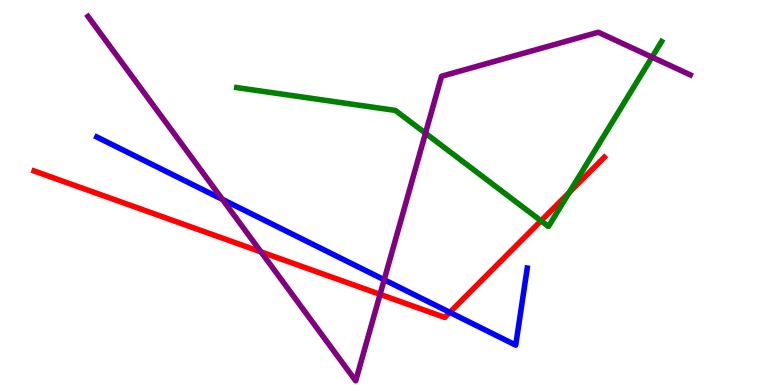[{'lines': ['blue', 'red'], 'intersections': [{'x': 5.8, 'y': 1.89}]}, {'lines': ['green', 'red'], 'intersections': [{'x': 6.98, 'y': 4.26}, {'x': 7.34, 'y': 5.0}]}, {'lines': ['purple', 'red'], 'intersections': [{'x': 3.37, 'y': 3.46}, {'x': 4.9, 'y': 2.35}]}, {'lines': ['blue', 'green'], 'intersections': []}, {'lines': ['blue', 'purple'], 'intersections': [{'x': 2.87, 'y': 4.82}, {'x': 4.96, 'y': 2.73}]}, {'lines': ['green', 'purple'], 'intersections': [{'x': 5.49, 'y': 6.54}, {'x': 8.41, 'y': 8.52}]}]